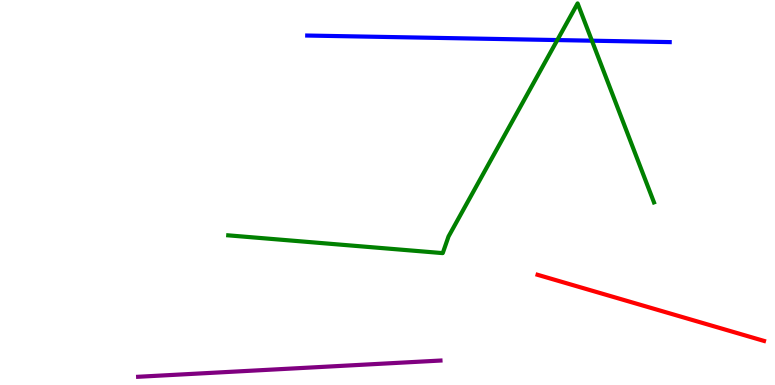[{'lines': ['blue', 'red'], 'intersections': []}, {'lines': ['green', 'red'], 'intersections': []}, {'lines': ['purple', 'red'], 'intersections': []}, {'lines': ['blue', 'green'], 'intersections': [{'x': 7.19, 'y': 8.96}, {'x': 7.64, 'y': 8.94}]}, {'lines': ['blue', 'purple'], 'intersections': []}, {'lines': ['green', 'purple'], 'intersections': []}]